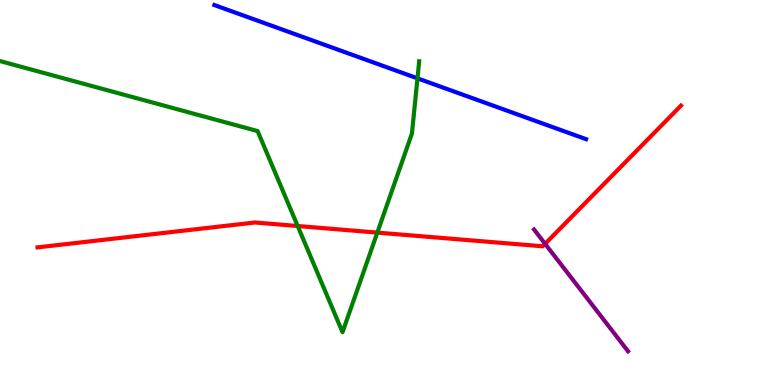[{'lines': ['blue', 'red'], 'intersections': []}, {'lines': ['green', 'red'], 'intersections': [{'x': 3.84, 'y': 4.13}, {'x': 4.87, 'y': 3.96}]}, {'lines': ['purple', 'red'], 'intersections': [{'x': 7.03, 'y': 3.67}]}, {'lines': ['blue', 'green'], 'intersections': [{'x': 5.39, 'y': 7.97}]}, {'lines': ['blue', 'purple'], 'intersections': []}, {'lines': ['green', 'purple'], 'intersections': []}]